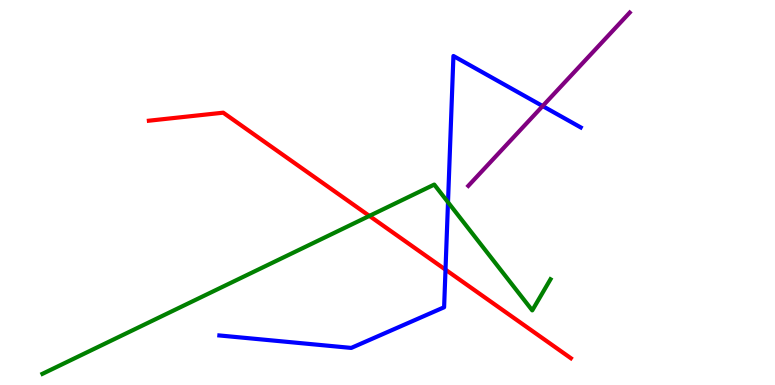[{'lines': ['blue', 'red'], 'intersections': [{'x': 5.75, 'y': 3.0}]}, {'lines': ['green', 'red'], 'intersections': [{'x': 4.77, 'y': 4.39}]}, {'lines': ['purple', 'red'], 'intersections': []}, {'lines': ['blue', 'green'], 'intersections': [{'x': 5.78, 'y': 4.75}]}, {'lines': ['blue', 'purple'], 'intersections': [{'x': 7.0, 'y': 7.25}]}, {'lines': ['green', 'purple'], 'intersections': []}]